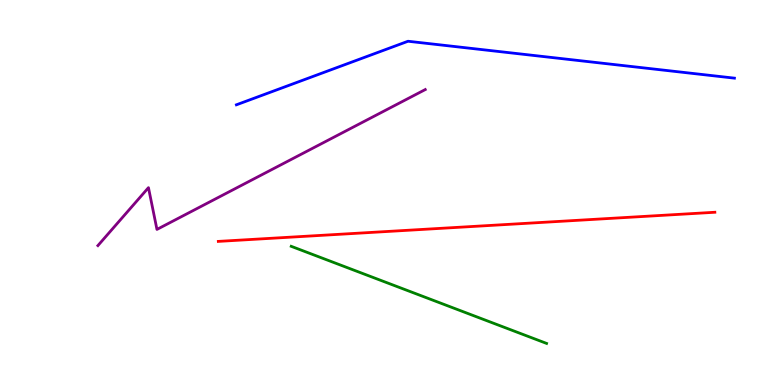[{'lines': ['blue', 'red'], 'intersections': []}, {'lines': ['green', 'red'], 'intersections': []}, {'lines': ['purple', 'red'], 'intersections': []}, {'lines': ['blue', 'green'], 'intersections': []}, {'lines': ['blue', 'purple'], 'intersections': []}, {'lines': ['green', 'purple'], 'intersections': []}]